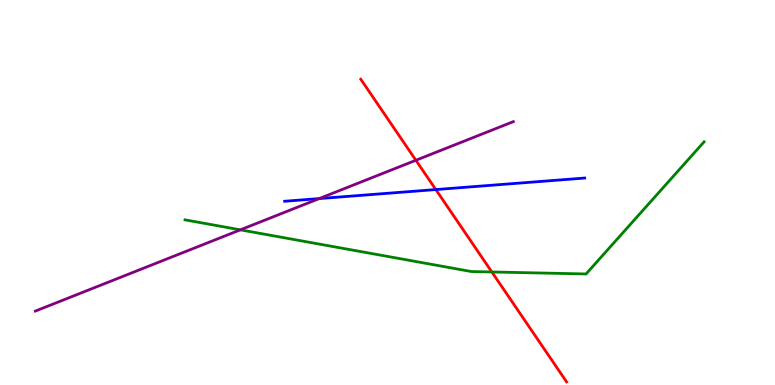[{'lines': ['blue', 'red'], 'intersections': [{'x': 5.62, 'y': 5.08}]}, {'lines': ['green', 'red'], 'intersections': [{'x': 6.35, 'y': 2.94}]}, {'lines': ['purple', 'red'], 'intersections': [{'x': 5.37, 'y': 5.84}]}, {'lines': ['blue', 'green'], 'intersections': []}, {'lines': ['blue', 'purple'], 'intersections': [{'x': 4.12, 'y': 4.84}]}, {'lines': ['green', 'purple'], 'intersections': [{'x': 3.1, 'y': 4.03}]}]